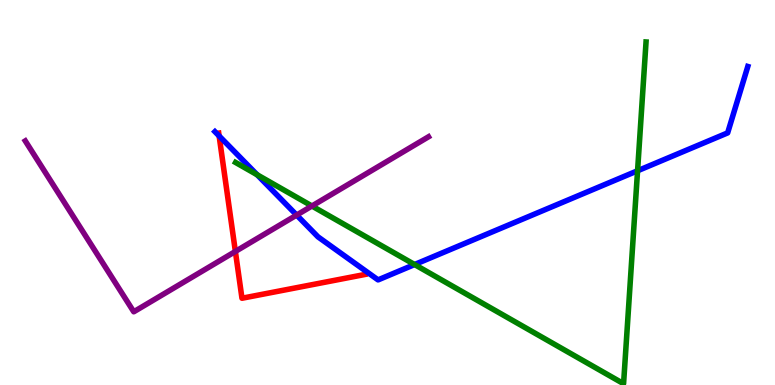[{'lines': ['blue', 'red'], 'intersections': [{'x': 2.83, 'y': 6.47}]}, {'lines': ['green', 'red'], 'intersections': []}, {'lines': ['purple', 'red'], 'intersections': [{'x': 3.04, 'y': 3.47}]}, {'lines': ['blue', 'green'], 'intersections': [{'x': 3.32, 'y': 5.46}, {'x': 5.35, 'y': 3.13}, {'x': 8.23, 'y': 5.56}]}, {'lines': ['blue', 'purple'], 'intersections': [{'x': 3.83, 'y': 4.41}]}, {'lines': ['green', 'purple'], 'intersections': [{'x': 4.02, 'y': 4.65}]}]